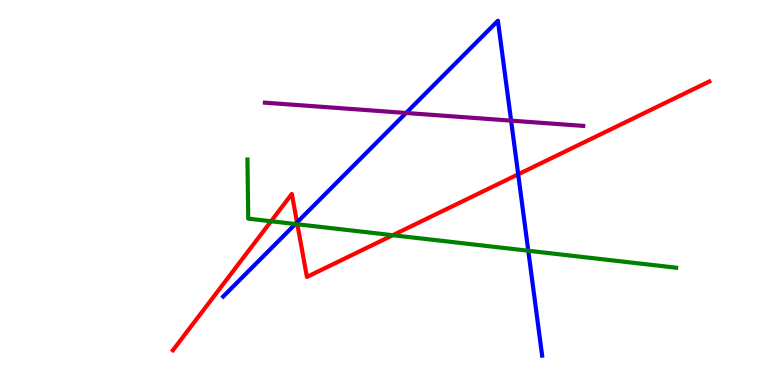[{'lines': ['blue', 'red'], 'intersections': [{'x': 3.83, 'y': 4.22}, {'x': 6.69, 'y': 5.47}]}, {'lines': ['green', 'red'], 'intersections': [{'x': 3.5, 'y': 4.25}, {'x': 3.84, 'y': 4.17}, {'x': 5.07, 'y': 3.89}]}, {'lines': ['purple', 'red'], 'intersections': []}, {'lines': ['blue', 'green'], 'intersections': [{'x': 3.81, 'y': 4.18}, {'x': 6.82, 'y': 3.49}]}, {'lines': ['blue', 'purple'], 'intersections': [{'x': 5.24, 'y': 7.07}, {'x': 6.59, 'y': 6.87}]}, {'lines': ['green', 'purple'], 'intersections': []}]